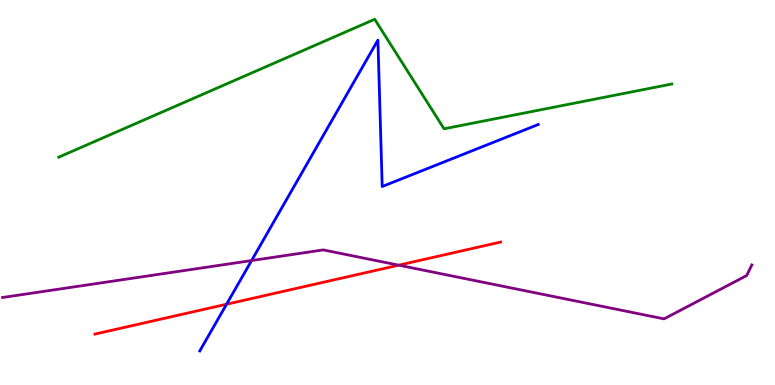[{'lines': ['blue', 'red'], 'intersections': [{'x': 2.92, 'y': 2.1}]}, {'lines': ['green', 'red'], 'intersections': []}, {'lines': ['purple', 'red'], 'intersections': [{'x': 5.14, 'y': 3.11}]}, {'lines': ['blue', 'green'], 'intersections': []}, {'lines': ['blue', 'purple'], 'intersections': [{'x': 3.25, 'y': 3.23}]}, {'lines': ['green', 'purple'], 'intersections': []}]